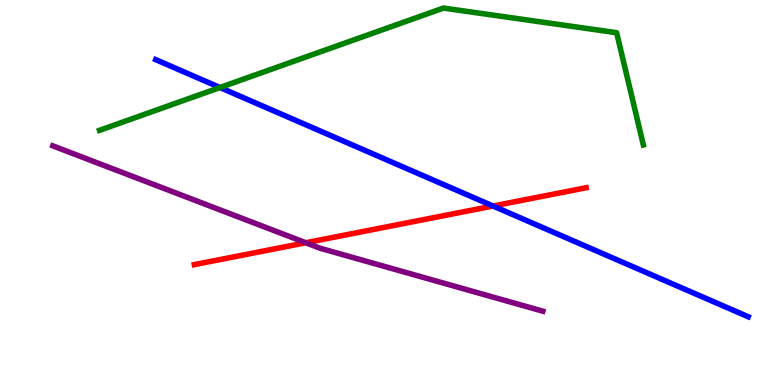[{'lines': ['blue', 'red'], 'intersections': [{'x': 6.36, 'y': 4.65}]}, {'lines': ['green', 'red'], 'intersections': []}, {'lines': ['purple', 'red'], 'intersections': [{'x': 3.95, 'y': 3.7}]}, {'lines': ['blue', 'green'], 'intersections': [{'x': 2.84, 'y': 7.73}]}, {'lines': ['blue', 'purple'], 'intersections': []}, {'lines': ['green', 'purple'], 'intersections': []}]